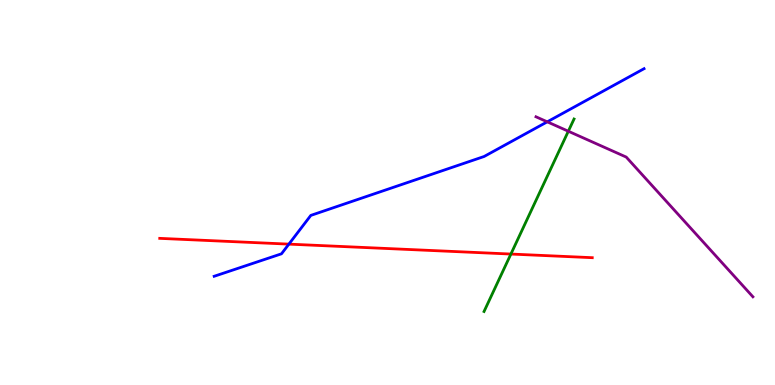[{'lines': ['blue', 'red'], 'intersections': [{'x': 3.73, 'y': 3.66}]}, {'lines': ['green', 'red'], 'intersections': [{'x': 6.59, 'y': 3.4}]}, {'lines': ['purple', 'red'], 'intersections': []}, {'lines': ['blue', 'green'], 'intersections': []}, {'lines': ['blue', 'purple'], 'intersections': [{'x': 7.06, 'y': 6.84}]}, {'lines': ['green', 'purple'], 'intersections': [{'x': 7.33, 'y': 6.59}]}]